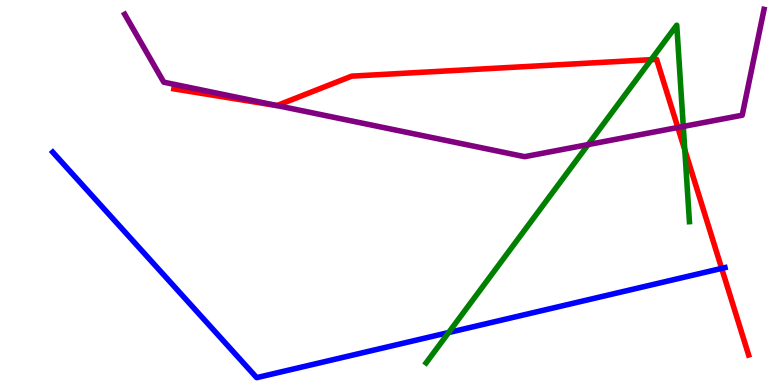[{'lines': ['blue', 'red'], 'intersections': [{'x': 9.31, 'y': 3.03}]}, {'lines': ['green', 'red'], 'intersections': [{'x': 8.4, 'y': 8.45}, {'x': 8.84, 'y': 6.11}]}, {'lines': ['purple', 'red'], 'intersections': [{'x': 3.57, 'y': 7.26}, {'x': 8.75, 'y': 6.69}]}, {'lines': ['blue', 'green'], 'intersections': [{'x': 5.79, 'y': 1.36}]}, {'lines': ['blue', 'purple'], 'intersections': []}, {'lines': ['green', 'purple'], 'intersections': [{'x': 7.59, 'y': 6.24}, {'x': 8.82, 'y': 6.72}]}]